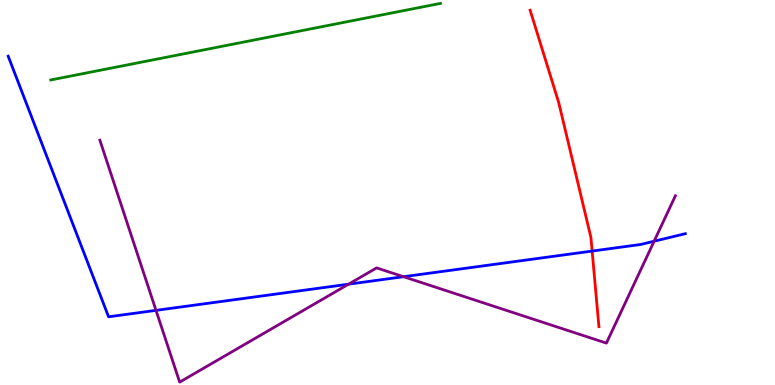[{'lines': ['blue', 'red'], 'intersections': [{'x': 7.64, 'y': 3.48}]}, {'lines': ['green', 'red'], 'intersections': []}, {'lines': ['purple', 'red'], 'intersections': []}, {'lines': ['blue', 'green'], 'intersections': []}, {'lines': ['blue', 'purple'], 'intersections': [{'x': 2.01, 'y': 1.94}, {'x': 4.5, 'y': 2.62}, {'x': 5.21, 'y': 2.81}, {'x': 8.44, 'y': 3.73}]}, {'lines': ['green', 'purple'], 'intersections': []}]